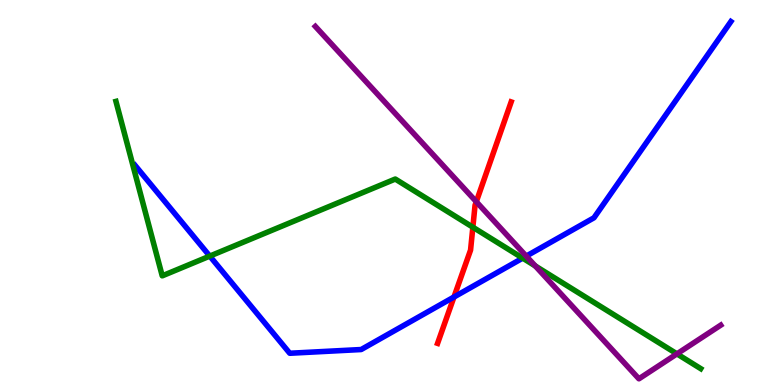[{'lines': ['blue', 'red'], 'intersections': [{'x': 5.86, 'y': 2.29}]}, {'lines': ['green', 'red'], 'intersections': [{'x': 6.1, 'y': 4.1}]}, {'lines': ['purple', 'red'], 'intersections': [{'x': 6.15, 'y': 4.76}]}, {'lines': ['blue', 'green'], 'intersections': [{'x': 2.71, 'y': 3.35}, {'x': 6.74, 'y': 3.3}]}, {'lines': ['blue', 'purple'], 'intersections': [{'x': 6.79, 'y': 3.35}]}, {'lines': ['green', 'purple'], 'intersections': [{'x': 6.91, 'y': 3.09}, {'x': 8.73, 'y': 0.808}]}]